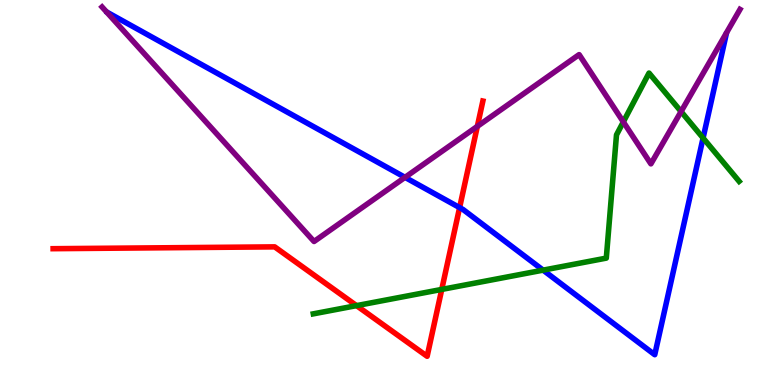[{'lines': ['blue', 'red'], 'intersections': [{'x': 5.93, 'y': 4.61}]}, {'lines': ['green', 'red'], 'intersections': [{'x': 4.6, 'y': 2.06}, {'x': 5.7, 'y': 2.48}]}, {'lines': ['purple', 'red'], 'intersections': [{'x': 6.16, 'y': 6.72}]}, {'lines': ['blue', 'green'], 'intersections': [{'x': 7.01, 'y': 2.98}, {'x': 9.07, 'y': 6.42}]}, {'lines': ['blue', 'purple'], 'intersections': [{'x': 5.23, 'y': 5.39}]}, {'lines': ['green', 'purple'], 'intersections': [{'x': 8.04, 'y': 6.83}, {'x': 8.79, 'y': 7.1}]}]